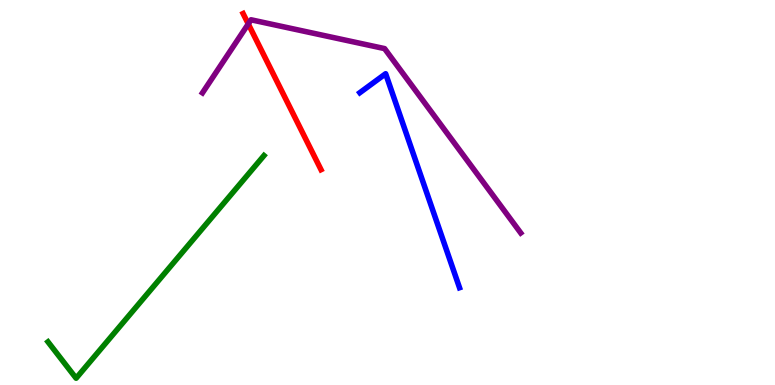[{'lines': ['blue', 'red'], 'intersections': []}, {'lines': ['green', 'red'], 'intersections': []}, {'lines': ['purple', 'red'], 'intersections': [{'x': 3.2, 'y': 9.38}]}, {'lines': ['blue', 'green'], 'intersections': []}, {'lines': ['blue', 'purple'], 'intersections': []}, {'lines': ['green', 'purple'], 'intersections': []}]